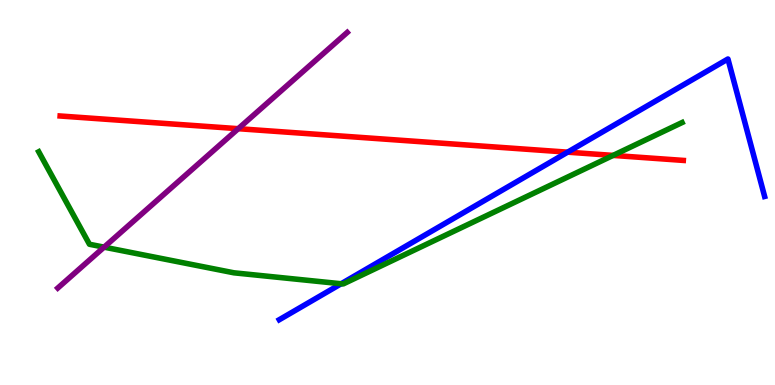[{'lines': ['blue', 'red'], 'intersections': [{'x': 7.32, 'y': 6.05}]}, {'lines': ['green', 'red'], 'intersections': [{'x': 7.91, 'y': 5.96}]}, {'lines': ['purple', 'red'], 'intersections': [{'x': 3.07, 'y': 6.66}]}, {'lines': ['blue', 'green'], 'intersections': [{'x': 4.4, 'y': 2.63}]}, {'lines': ['blue', 'purple'], 'intersections': []}, {'lines': ['green', 'purple'], 'intersections': [{'x': 1.34, 'y': 3.58}]}]